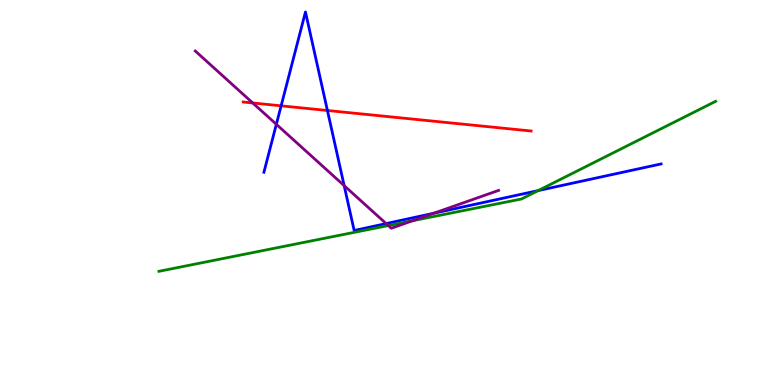[{'lines': ['blue', 'red'], 'intersections': [{'x': 3.63, 'y': 7.25}, {'x': 4.22, 'y': 7.13}]}, {'lines': ['green', 'red'], 'intersections': []}, {'lines': ['purple', 'red'], 'intersections': [{'x': 3.26, 'y': 7.33}]}, {'lines': ['blue', 'green'], 'intersections': [{'x': 6.94, 'y': 5.05}]}, {'lines': ['blue', 'purple'], 'intersections': [{'x': 3.57, 'y': 6.77}, {'x': 4.44, 'y': 5.18}, {'x': 4.98, 'y': 4.19}, {'x': 5.6, 'y': 4.46}]}, {'lines': ['green', 'purple'], 'intersections': [{'x': 5.01, 'y': 4.14}, {'x': 5.32, 'y': 4.27}]}]